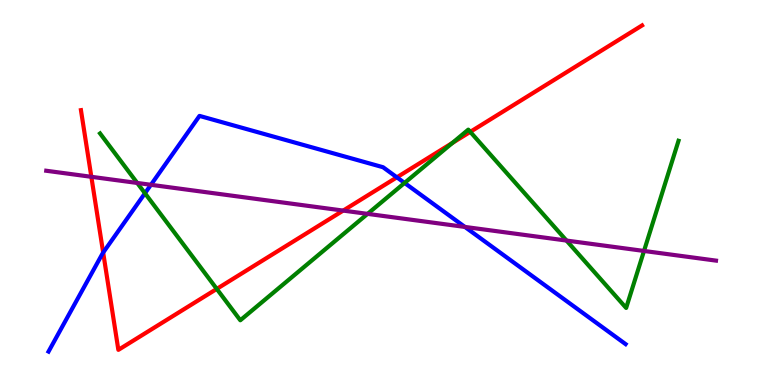[{'lines': ['blue', 'red'], 'intersections': [{'x': 1.33, 'y': 3.44}, {'x': 5.12, 'y': 5.39}]}, {'lines': ['green', 'red'], 'intersections': [{'x': 2.8, 'y': 2.5}, {'x': 5.84, 'y': 6.29}, {'x': 6.07, 'y': 6.58}]}, {'lines': ['purple', 'red'], 'intersections': [{'x': 1.18, 'y': 5.41}, {'x': 4.43, 'y': 4.53}]}, {'lines': ['blue', 'green'], 'intersections': [{'x': 1.87, 'y': 4.98}, {'x': 5.22, 'y': 5.25}]}, {'lines': ['blue', 'purple'], 'intersections': [{'x': 1.95, 'y': 5.2}, {'x': 6.0, 'y': 4.11}]}, {'lines': ['green', 'purple'], 'intersections': [{'x': 1.77, 'y': 5.25}, {'x': 4.74, 'y': 4.45}, {'x': 7.31, 'y': 3.75}, {'x': 8.31, 'y': 3.48}]}]